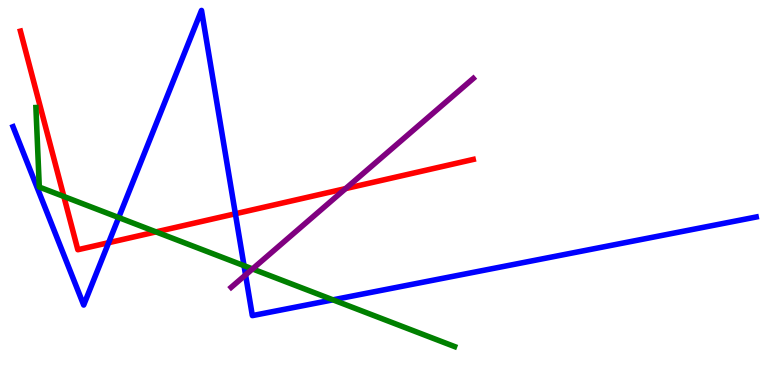[{'lines': ['blue', 'red'], 'intersections': [{'x': 1.4, 'y': 3.7}, {'x': 3.04, 'y': 4.45}]}, {'lines': ['green', 'red'], 'intersections': [{'x': 0.824, 'y': 4.9}, {'x': 2.01, 'y': 3.98}]}, {'lines': ['purple', 'red'], 'intersections': [{'x': 4.46, 'y': 5.1}]}, {'lines': ['blue', 'green'], 'intersections': [{'x': 1.53, 'y': 4.35}, {'x': 3.15, 'y': 3.1}, {'x': 4.3, 'y': 2.21}]}, {'lines': ['blue', 'purple'], 'intersections': [{'x': 3.17, 'y': 2.86}]}, {'lines': ['green', 'purple'], 'intersections': [{'x': 3.26, 'y': 3.01}]}]